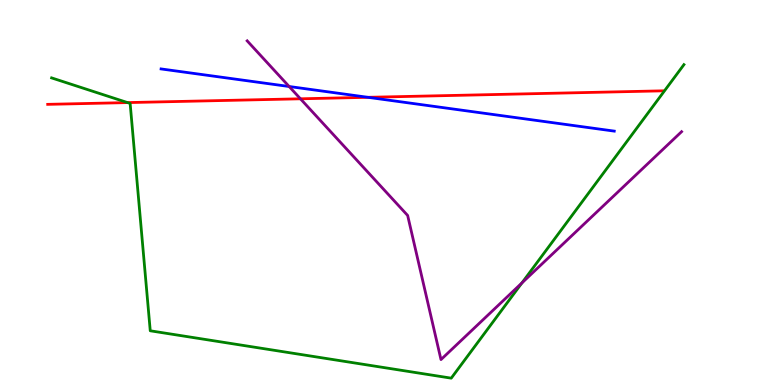[{'lines': ['blue', 'red'], 'intersections': [{'x': 4.75, 'y': 7.47}]}, {'lines': ['green', 'red'], 'intersections': [{'x': 1.65, 'y': 7.34}]}, {'lines': ['purple', 'red'], 'intersections': [{'x': 3.88, 'y': 7.43}]}, {'lines': ['blue', 'green'], 'intersections': []}, {'lines': ['blue', 'purple'], 'intersections': [{'x': 3.73, 'y': 7.75}]}, {'lines': ['green', 'purple'], 'intersections': [{'x': 6.73, 'y': 2.65}]}]